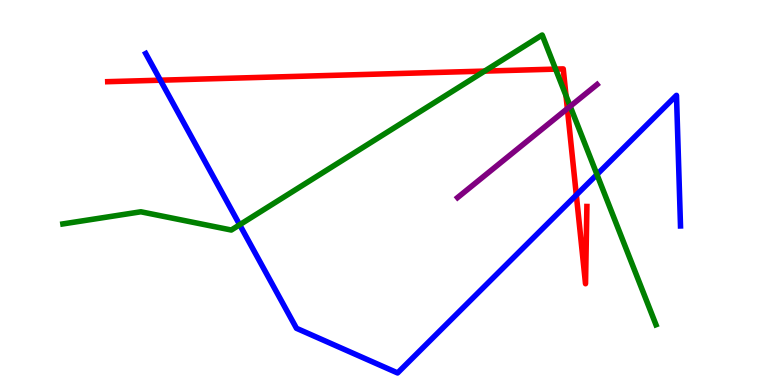[{'lines': ['blue', 'red'], 'intersections': [{'x': 2.07, 'y': 7.92}, {'x': 7.44, 'y': 4.93}]}, {'lines': ['green', 'red'], 'intersections': [{'x': 6.25, 'y': 8.15}, {'x': 7.17, 'y': 8.2}, {'x': 7.3, 'y': 7.51}]}, {'lines': ['purple', 'red'], 'intersections': [{'x': 7.32, 'y': 7.18}]}, {'lines': ['blue', 'green'], 'intersections': [{'x': 3.09, 'y': 4.16}, {'x': 7.7, 'y': 5.47}]}, {'lines': ['blue', 'purple'], 'intersections': []}, {'lines': ['green', 'purple'], 'intersections': [{'x': 7.36, 'y': 7.24}]}]